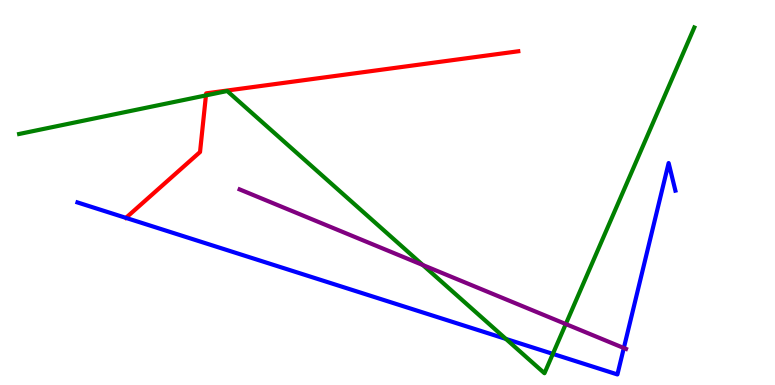[{'lines': ['blue', 'red'], 'intersections': []}, {'lines': ['green', 'red'], 'intersections': [{'x': 2.66, 'y': 7.52}]}, {'lines': ['purple', 'red'], 'intersections': []}, {'lines': ['blue', 'green'], 'intersections': [{'x': 6.53, 'y': 1.2}, {'x': 7.13, 'y': 0.808}]}, {'lines': ['blue', 'purple'], 'intersections': [{'x': 8.05, 'y': 0.961}]}, {'lines': ['green', 'purple'], 'intersections': [{'x': 5.46, 'y': 3.12}, {'x': 7.3, 'y': 1.58}]}]